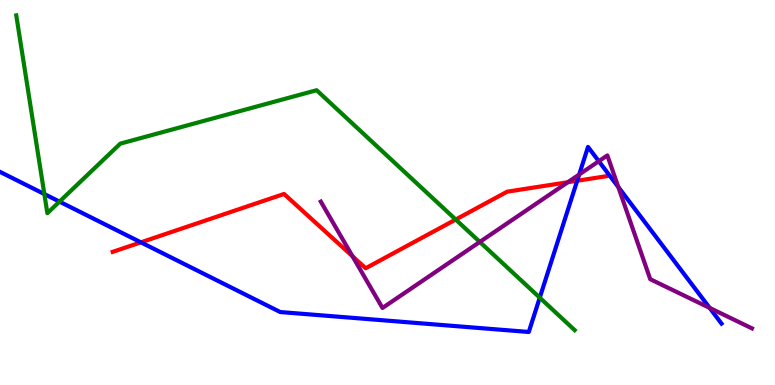[{'lines': ['blue', 'red'], 'intersections': [{'x': 1.82, 'y': 3.71}, {'x': 7.45, 'y': 5.3}]}, {'lines': ['green', 'red'], 'intersections': [{'x': 5.88, 'y': 4.3}]}, {'lines': ['purple', 'red'], 'intersections': [{'x': 4.55, 'y': 3.34}, {'x': 7.33, 'y': 5.27}]}, {'lines': ['blue', 'green'], 'intersections': [{'x': 0.572, 'y': 4.96}, {'x': 0.768, 'y': 4.76}, {'x': 6.96, 'y': 2.27}]}, {'lines': ['blue', 'purple'], 'intersections': [{'x': 7.47, 'y': 5.47}, {'x': 7.73, 'y': 5.81}, {'x': 7.98, 'y': 5.14}, {'x': 9.16, 'y': 2.0}]}, {'lines': ['green', 'purple'], 'intersections': [{'x': 6.19, 'y': 3.72}]}]